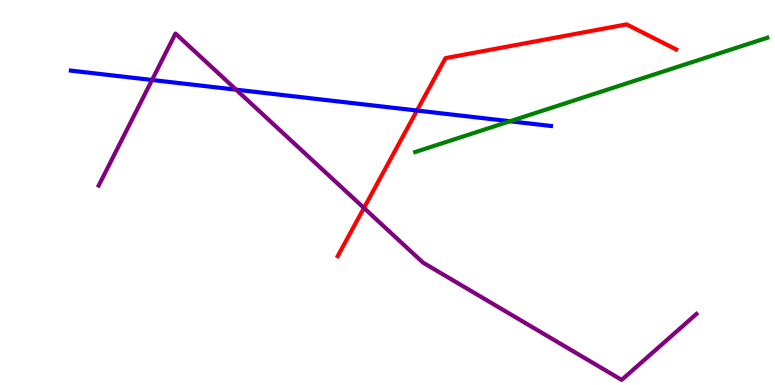[{'lines': ['blue', 'red'], 'intersections': [{'x': 5.38, 'y': 7.13}]}, {'lines': ['green', 'red'], 'intersections': []}, {'lines': ['purple', 'red'], 'intersections': [{'x': 4.7, 'y': 4.6}]}, {'lines': ['blue', 'green'], 'intersections': [{'x': 6.58, 'y': 6.85}]}, {'lines': ['blue', 'purple'], 'intersections': [{'x': 1.96, 'y': 7.92}, {'x': 3.05, 'y': 7.67}]}, {'lines': ['green', 'purple'], 'intersections': []}]